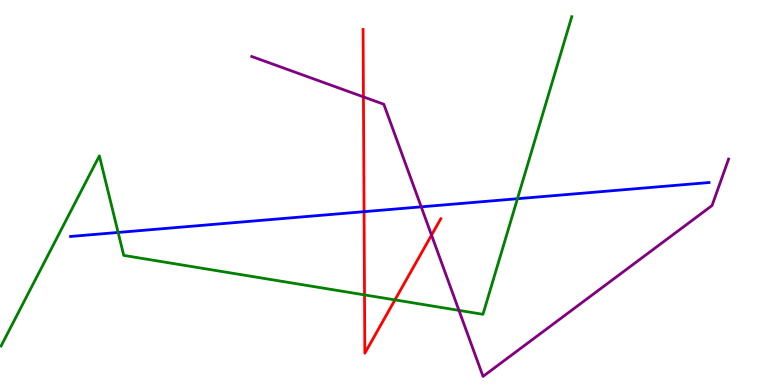[{'lines': ['blue', 'red'], 'intersections': [{'x': 4.7, 'y': 4.5}]}, {'lines': ['green', 'red'], 'intersections': [{'x': 4.7, 'y': 2.34}, {'x': 5.1, 'y': 2.21}]}, {'lines': ['purple', 'red'], 'intersections': [{'x': 4.69, 'y': 7.48}, {'x': 5.57, 'y': 3.89}]}, {'lines': ['blue', 'green'], 'intersections': [{'x': 1.52, 'y': 3.96}, {'x': 6.68, 'y': 4.84}]}, {'lines': ['blue', 'purple'], 'intersections': [{'x': 5.44, 'y': 4.63}]}, {'lines': ['green', 'purple'], 'intersections': [{'x': 5.92, 'y': 1.94}]}]